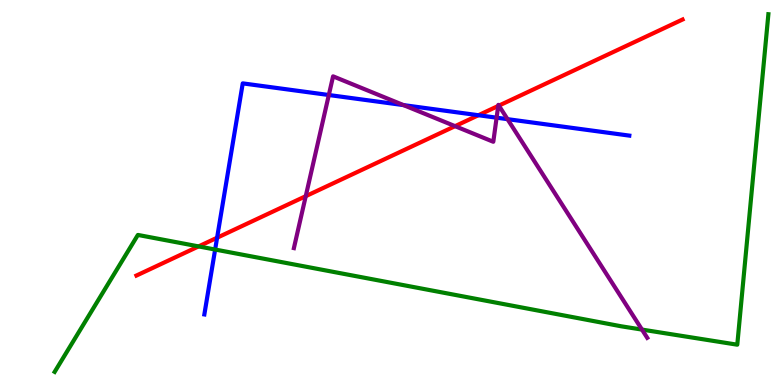[{'lines': ['blue', 'red'], 'intersections': [{'x': 2.8, 'y': 3.83}, {'x': 6.17, 'y': 7.01}]}, {'lines': ['green', 'red'], 'intersections': [{'x': 2.56, 'y': 3.6}]}, {'lines': ['purple', 'red'], 'intersections': [{'x': 3.95, 'y': 4.9}, {'x': 5.87, 'y': 6.72}, {'x': 6.43, 'y': 7.25}, {'x': 6.44, 'y': 7.26}]}, {'lines': ['blue', 'green'], 'intersections': [{'x': 2.78, 'y': 3.52}]}, {'lines': ['blue', 'purple'], 'intersections': [{'x': 4.24, 'y': 7.53}, {'x': 5.21, 'y': 7.27}, {'x': 6.41, 'y': 6.94}, {'x': 6.55, 'y': 6.91}]}, {'lines': ['green', 'purple'], 'intersections': [{'x': 8.28, 'y': 1.44}]}]